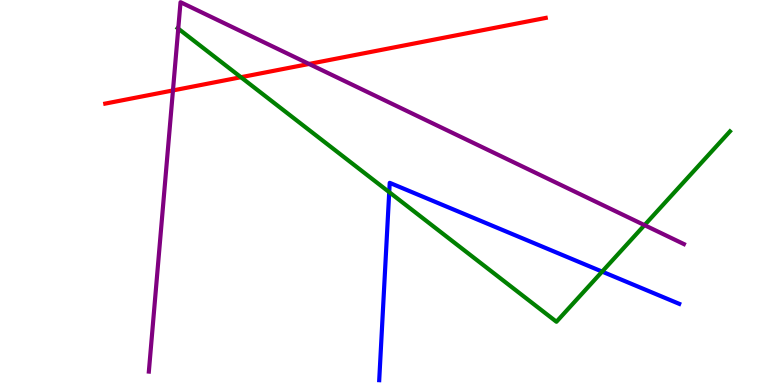[{'lines': ['blue', 'red'], 'intersections': []}, {'lines': ['green', 'red'], 'intersections': [{'x': 3.11, 'y': 7.99}]}, {'lines': ['purple', 'red'], 'intersections': [{'x': 2.23, 'y': 7.65}, {'x': 3.99, 'y': 8.34}]}, {'lines': ['blue', 'green'], 'intersections': [{'x': 5.02, 'y': 5.01}, {'x': 7.77, 'y': 2.95}]}, {'lines': ['blue', 'purple'], 'intersections': []}, {'lines': ['green', 'purple'], 'intersections': [{'x': 2.3, 'y': 9.26}, {'x': 8.32, 'y': 4.15}]}]